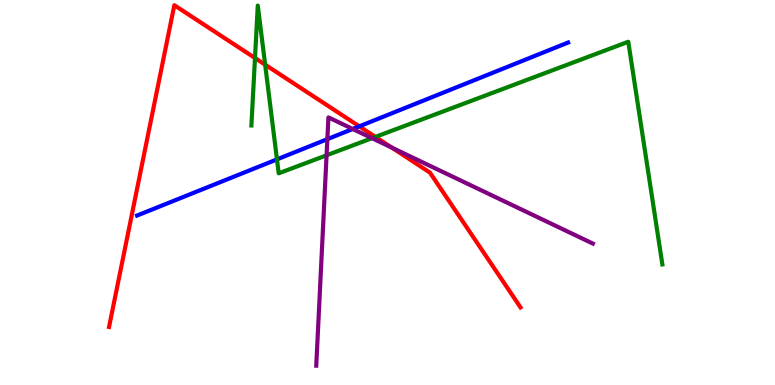[{'lines': ['blue', 'red'], 'intersections': [{'x': 4.64, 'y': 6.72}]}, {'lines': ['green', 'red'], 'intersections': [{'x': 3.29, 'y': 8.49}, {'x': 3.42, 'y': 8.32}, {'x': 4.84, 'y': 6.44}]}, {'lines': ['purple', 'red'], 'intersections': [{'x': 5.06, 'y': 6.17}]}, {'lines': ['blue', 'green'], 'intersections': [{'x': 3.57, 'y': 5.86}]}, {'lines': ['blue', 'purple'], 'intersections': [{'x': 4.22, 'y': 6.39}, {'x': 4.55, 'y': 6.65}]}, {'lines': ['green', 'purple'], 'intersections': [{'x': 4.21, 'y': 5.97}, {'x': 4.8, 'y': 6.41}]}]